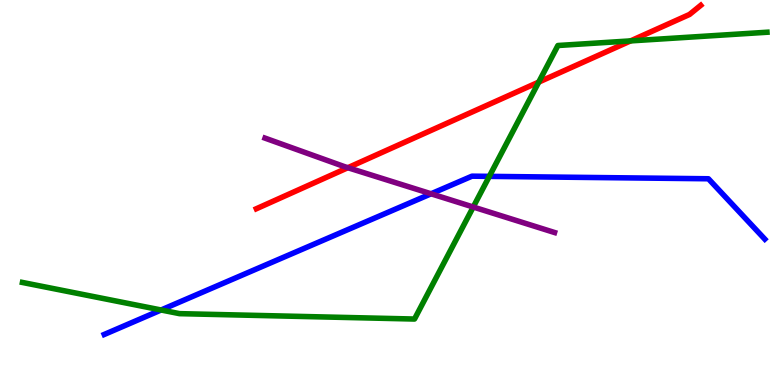[{'lines': ['blue', 'red'], 'intersections': []}, {'lines': ['green', 'red'], 'intersections': [{'x': 6.95, 'y': 7.87}, {'x': 8.14, 'y': 8.94}]}, {'lines': ['purple', 'red'], 'intersections': [{'x': 4.49, 'y': 5.64}]}, {'lines': ['blue', 'green'], 'intersections': [{'x': 2.08, 'y': 1.95}, {'x': 6.31, 'y': 5.42}]}, {'lines': ['blue', 'purple'], 'intersections': [{'x': 5.56, 'y': 4.97}]}, {'lines': ['green', 'purple'], 'intersections': [{'x': 6.11, 'y': 4.62}]}]